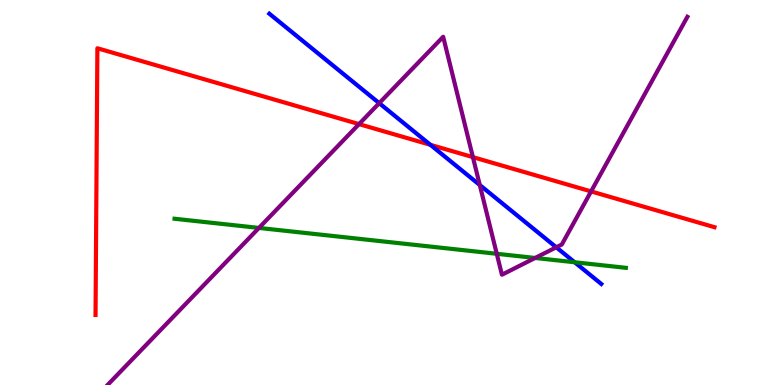[{'lines': ['blue', 'red'], 'intersections': [{'x': 5.55, 'y': 6.24}]}, {'lines': ['green', 'red'], 'intersections': []}, {'lines': ['purple', 'red'], 'intersections': [{'x': 4.63, 'y': 6.78}, {'x': 6.1, 'y': 5.92}, {'x': 7.63, 'y': 5.03}]}, {'lines': ['blue', 'green'], 'intersections': [{'x': 7.41, 'y': 3.19}]}, {'lines': ['blue', 'purple'], 'intersections': [{'x': 4.89, 'y': 7.32}, {'x': 6.19, 'y': 5.19}, {'x': 7.18, 'y': 3.58}]}, {'lines': ['green', 'purple'], 'intersections': [{'x': 3.34, 'y': 4.08}, {'x': 6.41, 'y': 3.41}, {'x': 6.9, 'y': 3.3}]}]